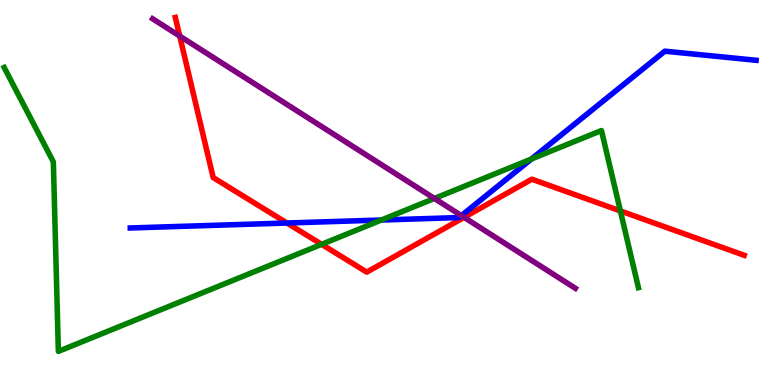[{'lines': ['blue', 'red'], 'intersections': [{'x': 3.7, 'y': 4.21}]}, {'lines': ['green', 'red'], 'intersections': [{'x': 4.15, 'y': 3.65}, {'x': 8.0, 'y': 4.52}]}, {'lines': ['purple', 'red'], 'intersections': [{'x': 2.32, 'y': 9.06}, {'x': 5.99, 'y': 4.35}]}, {'lines': ['blue', 'green'], 'intersections': [{'x': 4.92, 'y': 4.29}, {'x': 6.86, 'y': 5.87}]}, {'lines': ['blue', 'purple'], 'intersections': [{'x': 5.95, 'y': 4.4}]}, {'lines': ['green', 'purple'], 'intersections': [{'x': 5.61, 'y': 4.85}]}]